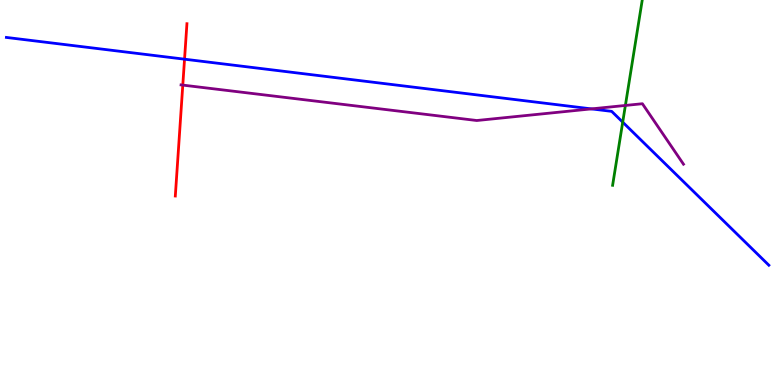[{'lines': ['blue', 'red'], 'intersections': [{'x': 2.38, 'y': 8.46}]}, {'lines': ['green', 'red'], 'intersections': []}, {'lines': ['purple', 'red'], 'intersections': [{'x': 2.36, 'y': 7.79}]}, {'lines': ['blue', 'green'], 'intersections': [{'x': 8.03, 'y': 6.83}]}, {'lines': ['blue', 'purple'], 'intersections': [{'x': 7.63, 'y': 7.17}]}, {'lines': ['green', 'purple'], 'intersections': [{'x': 8.07, 'y': 7.26}]}]